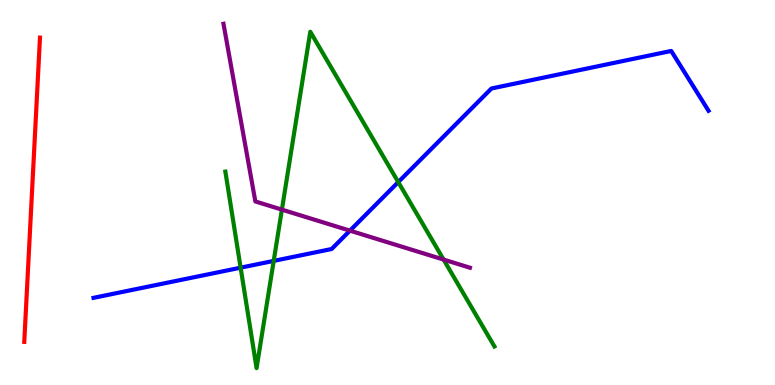[{'lines': ['blue', 'red'], 'intersections': []}, {'lines': ['green', 'red'], 'intersections': []}, {'lines': ['purple', 'red'], 'intersections': []}, {'lines': ['blue', 'green'], 'intersections': [{'x': 3.1, 'y': 3.05}, {'x': 3.53, 'y': 3.22}, {'x': 5.14, 'y': 5.27}]}, {'lines': ['blue', 'purple'], 'intersections': [{'x': 4.52, 'y': 4.01}]}, {'lines': ['green', 'purple'], 'intersections': [{'x': 3.64, 'y': 4.55}, {'x': 5.72, 'y': 3.26}]}]